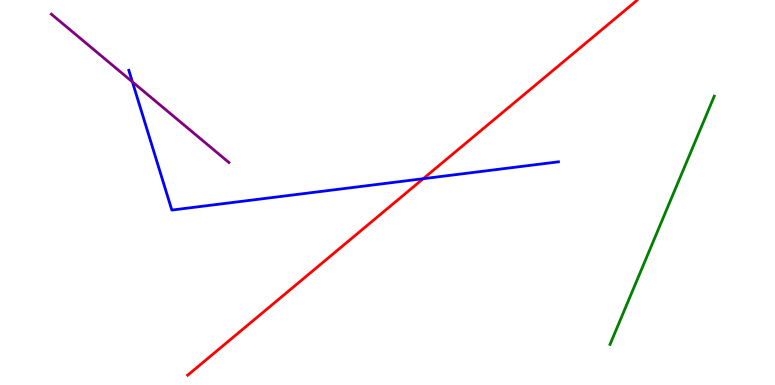[{'lines': ['blue', 'red'], 'intersections': [{'x': 5.46, 'y': 5.36}]}, {'lines': ['green', 'red'], 'intersections': []}, {'lines': ['purple', 'red'], 'intersections': []}, {'lines': ['blue', 'green'], 'intersections': []}, {'lines': ['blue', 'purple'], 'intersections': [{'x': 1.71, 'y': 7.87}]}, {'lines': ['green', 'purple'], 'intersections': []}]